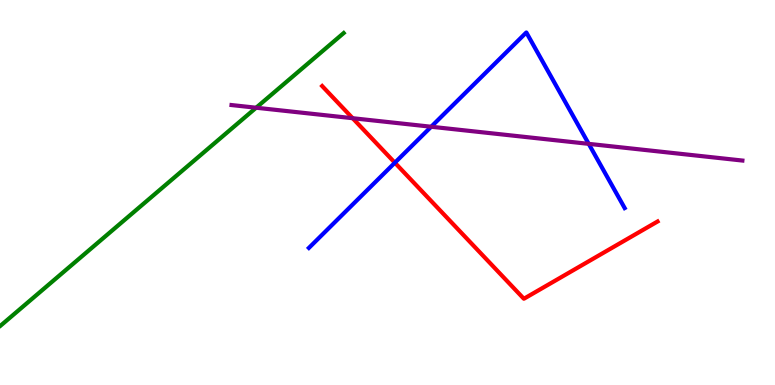[{'lines': ['blue', 'red'], 'intersections': [{'x': 5.1, 'y': 5.77}]}, {'lines': ['green', 'red'], 'intersections': []}, {'lines': ['purple', 'red'], 'intersections': [{'x': 4.55, 'y': 6.93}]}, {'lines': ['blue', 'green'], 'intersections': []}, {'lines': ['blue', 'purple'], 'intersections': [{'x': 5.56, 'y': 6.71}, {'x': 7.6, 'y': 6.26}]}, {'lines': ['green', 'purple'], 'intersections': [{'x': 3.3, 'y': 7.2}]}]